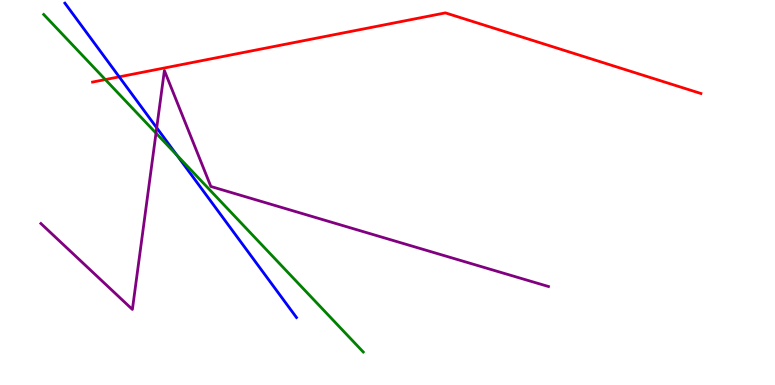[{'lines': ['blue', 'red'], 'intersections': [{'x': 1.54, 'y': 8.0}]}, {'lines': ['green', 'red'], 'intersections': [{'x': 1.36, 'y': 7.93}]}, {'lines': ['purple', 'red'], 'intersections': []}, {'lines': ['blue', 'green'], 'intersections': [{'x': 2.28, 'y': 5.97}]}, {'lines': ['blue', 'purple'], 'intersections': [{'x': 2.02, 'y': 6.68}]}, {'lines': ['green', 'purple'], 'intersections': [{'x': 2.01, 'y': 6.54}]}]